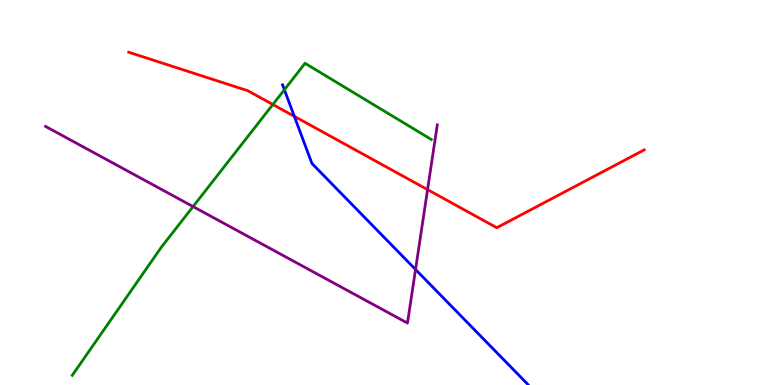[{'lines': ['blue', 'red'], 'intersections': [{'x': 3.8, 'y': 6.98}]}, {'lines': ['green', 'red'], 'intersections': [{'x': 3.52, 'y': 7.29}]}, {'lines': ['purple', 'red'], 'intersections': [{'x': 5.52, 'y': 5.07}]}, {'lines': ['blue', 'green'], 'intersections': [{'x': 3.67, 'y': 7.67}]}, {'lines': ['blue', 'purple'], 'intersections': [{'x': 5.36, 'y': 3.0}]}, {'lines': ['green', 'purple'], 'intersections': [{'x': 2.49, 'y': 4.63}]}]